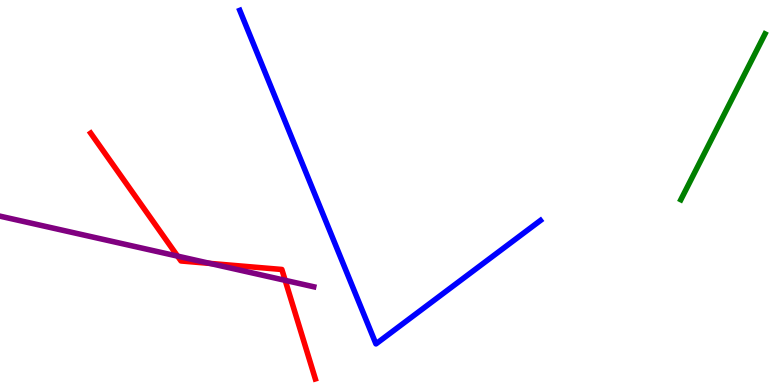[{'lines': ['blue', 'red'], 'intersections': []}, {'lines': ['green', 'red'], 'intersections': []}, {'lines': ['purple', 'red'], 'intersections': [{'x': 2.29, 'y': 3.35}, {'x': 2.71, 'y': 3.16}, {'x': 3.68, 'y': 2.72}]}, {'lines': ['blue', 'green'], 'intersections': []}, {'lines': ['blue', 'purple'], 'intersections': []}, {'lines': ['green', 'purple'], 'intersections': []}]